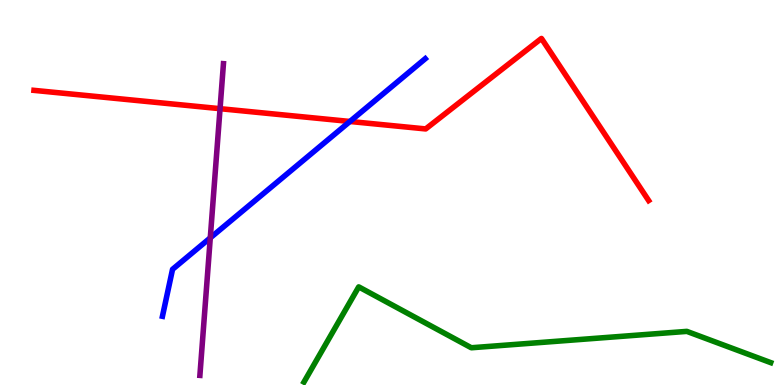[{'lines': ['blue', 'red'], 'intersections': [{'x': 4.52, 'y': 6.84}]}, {'lines': ['green', 'red'], 'intersections': []}, {'lines': ['purple', 'red'], 'intersections': [{'x': 2.84, 'y': 7.18}]}, {'lines': ['blue', 'green'], 'intersections': []}, {'lines': ['blue', 'purple'], 'intersections': [{'x': 2.71, 'y': 3.82}]}, {'lines': ['green', 'purple'], 'intersections': []}]